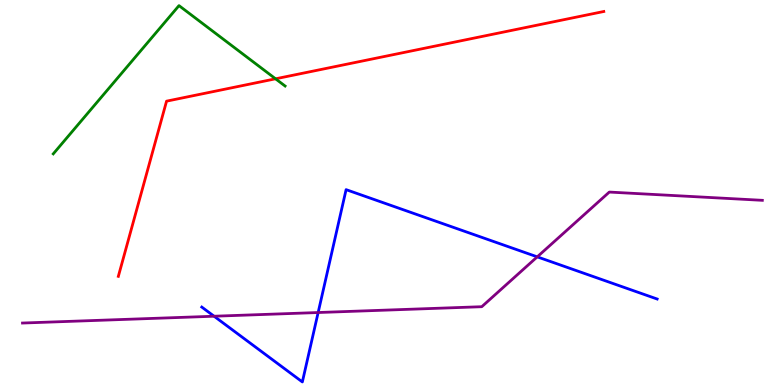[{'lines': ['blue', 'red'], 'intersections': []}, {'lines': ['green', 'red'], 'intersections': [{'x': 3.56, 'y': 7.95}]}, {'lines': ['purple', 'red'], 'intersections': []}, {'lines': ['blue', 'green'], 'intersections': []}, {'lines': ['blue', 'purple'], 'intersections': [{'x': 2.76, 'y': 1.79}, {'x': 4.11, 'y': 1.88}, {'x': 6.93, 'y': 3.33}]}, {'lines': ['green', 'purple'], 'intersections': []}]